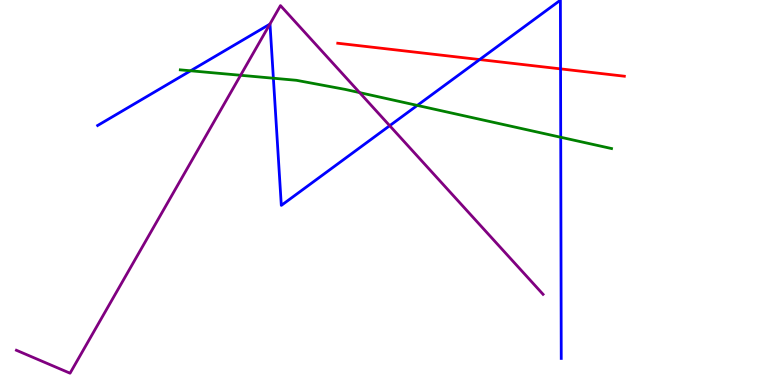[{'lines': ['blue', 'red'], 'intersections': [{'x': 6.19, 'y': 8.45}, {'x': 7.23, 'y': 8.21}]}, {'lines': ['green', 'red'], 'intersections': []}, {'lines': ['purple', 'red'], 'intersections': []}, {'lines': ['blue', 'green'], 'intersections': [{'x': 2.46, 'y': 8.16}, {'x': 3.53, 'y': 7.97}, {'x': 5.38, 'y': 7.26}, {'x': 7.24, 'y': 6.43}]}, {'lines': ['blue', 'purple'], 'intersections': [{'x': 3.48, 'y': 9.37}, {'x': 5.03, 'y': 6.74}]}, {'lines': ['green', 'purple'], 'intersections': [{'x': 3.1, 'y': 8.04}, {'x': 4.64, 'y': 7.59}]}]